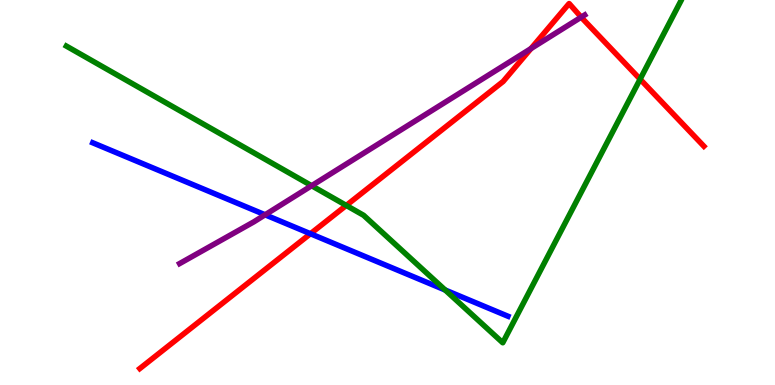[{'lines': ['blue', 'red'], 'intersections': [{'x': 4.01, 'y': 3.93}]}, {'lines': ['green', 'red'], 'intersections': [{'x': 4.47, 'y': 4.66}, {'x': 8.26, 'y': 7.94}]}, {'lines': ['purple', 'red'], 'intersections': [{'x': 6.85, 'y': 8.74}, {'x': 7.5, 'y': 9.55}]}, {'lines': ['blue', 'green'], 'intersections': [{'x': 5.74, 'y': 2.47}]}, {'lines': ['blue', 'purple'], 'intersections': [{'x': 3.42, 'y': 4.42}]}, {'lines': ['green', 'purple'], 'intersections': [{'x': 4.02, 'y': 5.18}]}]